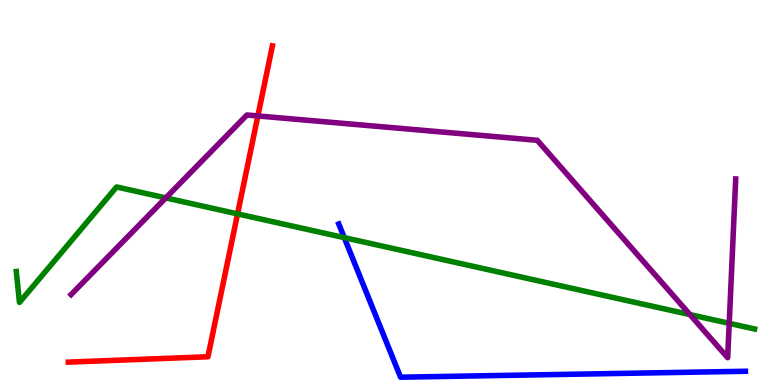[{'lines': ['blue', 'red'], 'intersections': []}, {'lines': ['green', 'red'], 'intersections': [{'x': 3.07, 'y': 4.44}]}, {'lines': ['purple', 'red'], 'intersections': [{'x': 3.33, 'y': 6.99}]}, {'lines': ['blue', 'green'], 'intersections': [{'x': 4.44, 'y': 3.83}]}, {'lines': ['blue', 'purple'], 'intersections': []}, {'lines': ['green', 'purple'], 'intersections': [{'x': 2.14, 'y': 4.86}, {'x': 8.9, 'y': 1.83}, {'x': 9.41, 'y': 1.6}]}]